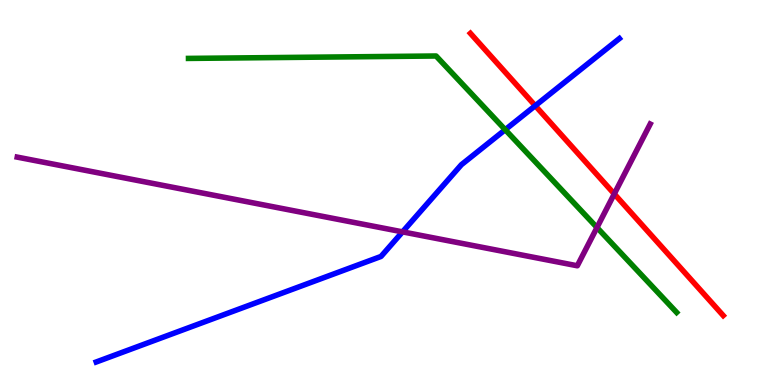[{'lines': ['blue', 'red'], 'intersections': [{'x': 6.91, 'y': 7.25}]}, {'lines': ['green', 'red'], 'intersections': []}, {'lines': ['purple', 'red'], 'intersections': [{'x': 7.93, 'y': 4.96}]}, {'lines': ['blue', 'green'], 'intersections': [{'x': 6.52, 'y': 6.63}]}, {'lines': ['blue', 'purple'], 'intersections': [{'x': 5.19, 'y': 3.98}]}, {'lines': ['green', 'purple'], 'intersections': [{'x': 7.7, 'y': 4.09}]}]